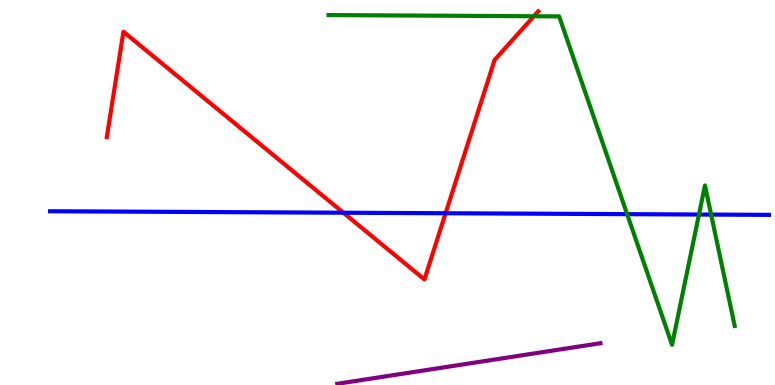[{'lines': ['blue', 'red'], 'intersections': [{'x': 4.43, 'y': 4.47}, {'x': 5.75, 'y': 4.46}]}, {'lines': ['green', 'red'], 'intersections': [{'x': 6.89, 'y': 9.58}]}, {'lines': ['purple', 'red'], 'intersections': []}, {'lines': ['blue', 'green'], 'intersections': [{'x': 8.09, 'y': 4.44}, {'x': 9.02, 'y': 4.43}, {'x': 9.18, 'y': 4.43}]}, {'lines': ['blue', 'purple'], 'intersections': []}, {'lines': ['green', 'purple'], 'intersections': []}]